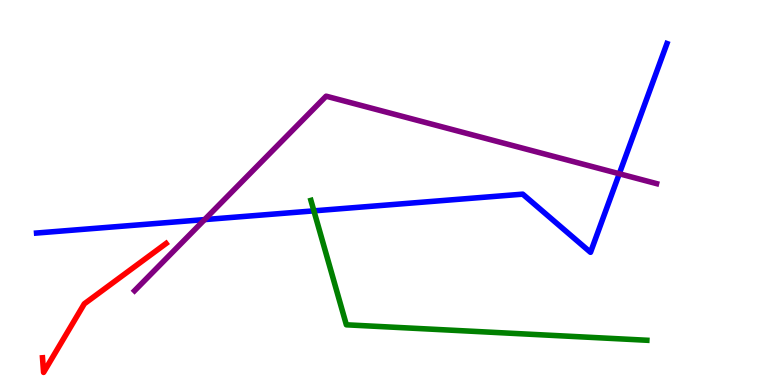[{'lines': ['blue', 'red'], 'intersections': []}, {'lines': ['green', 'red'], 'intersections': []}, {'lines': ['purple', 'red'], 'intersections': []}, {'lines': ['blue', 'green'], 'intersections': [{'x': 4.05, 'y': 4.52}]}, {'lines': ['blue', 'purple'], 'intersections': [{'x': 2.64, 'y': 4.3}, {'x': 7.99, 'y': 5.49}]}, {'lines': ['green', 'purple'], 'intersections': []}]